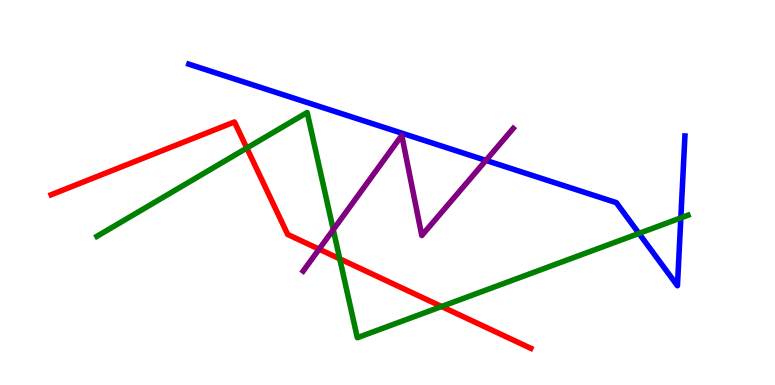[{'lines': ['blue', 'red'], 'intersections': []}, {'lines': ['green', 'red'], 'intersections': [{'x': 3.18, 'y': 6.15}, {'x': 4.38, 'y': 3.28}, {'x': 5.7, 'y': 2.04}]}, {'lines': ['purple', 'red'], 'intersections': [{'x': 4.12, 'y': 3.53}]}, {'lines': ['blue', 'green'], 'intersections': [{'x': 8.24, 'y': 3.94}, {'x': 8.78, 'y': 4.34}]}, {'lines': ['blue', 'purple'], 'intersections': [{'x': 6.27, 'y': 5.83}]}, {'lines': ['green', 'purple'], 'intersections': [{'x': 4.3, 'y': 4.03}]}]